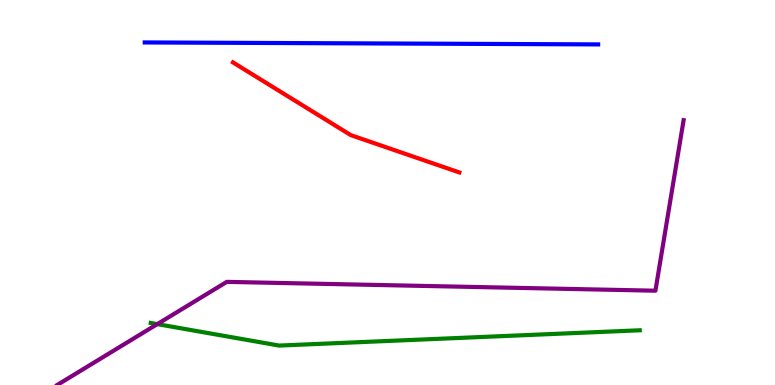[{'lines': ['blue', 'red'], 'intersections': []}, {'lines': ['green', 'red'], 'intersections': []}, {'lines': ['purple', 'red'], 'intersections': []}, {'lines': ['blue', 'green'], 'intersections': []}, {'lines': ['blue', 'purple'], 'intersections': []}, {'lines': ['green', 'purple'], 'intersections': [{'x': 2.03, 'y': 1.58}]}]